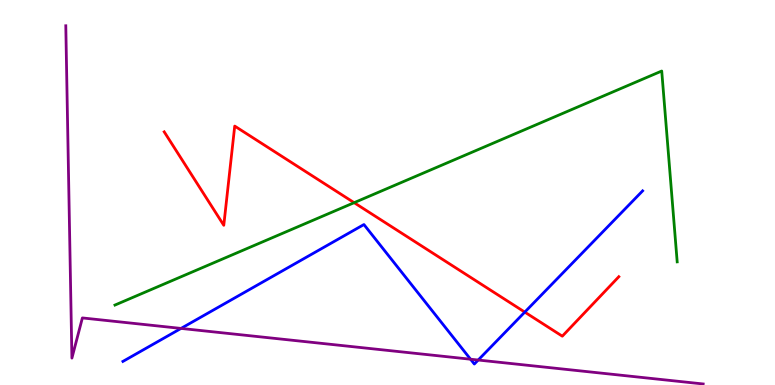[{'lines': ['blue', 'red'], 'intersections': [{'x': 6.77, 'y': 1.89}]}, {'lines': ['green', 'red'], 'intersections': [{'x': 4.57, 'y': 4.74}]}, {'lines': ['purple', 'red'], 'intersections': []}, {'lines': ['blue', 'green'], 'intersections': []}, {'lines': ['blue', 'purple'], 'intersections': [{'x': 2.34, 'y': 1.47}, {'x': 6.07, 'y': 0.67}, {'x': 6.17, 'y': 0.648}]}, {'lines': ['green', 'purple'], 'intersections': []}]